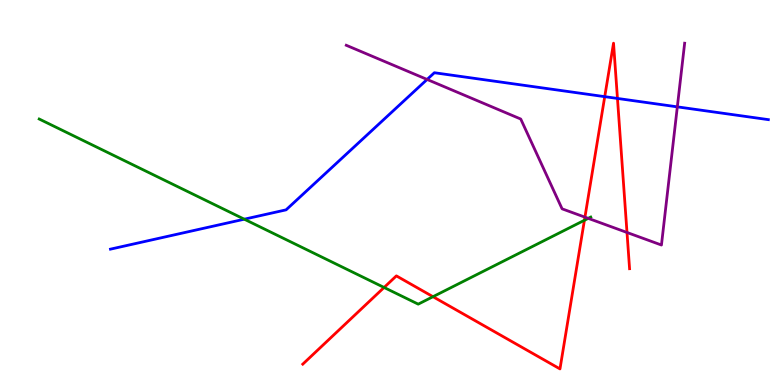[{'lines': ['blue', 'red'], 'intersections': [{'x': 7.8, 'y': 7.49}, {'x': 7.97, 'y': 7.44}]}, {'lines': ['green', 'red'], 'intersections': [{'x': 4.96, 'y': 2.53}, {'x': 5.59, 'y': 2.29}, {'x': 7.54, 'y': 4.28}]}, {'lines': ['purple', 'red'], 'intersections': [{'x': 7.55, 'y': 4.36}, {'x': 8.09, 'y': 3.96}]}, {'lines': ['blue', 'green'], 'intersections': [{'x': 3.15, 'y': 4.31}]}, {'lines': ['blue', 'purple'], 'intersections': [{'x': 5.51, 'y': 7.94}, {'x': 8.74, 'y': 7.22}]}, {'lines': ['green', 'purple'], 'intersections': [{'x': 7.59, 'y': 4.33}]}]